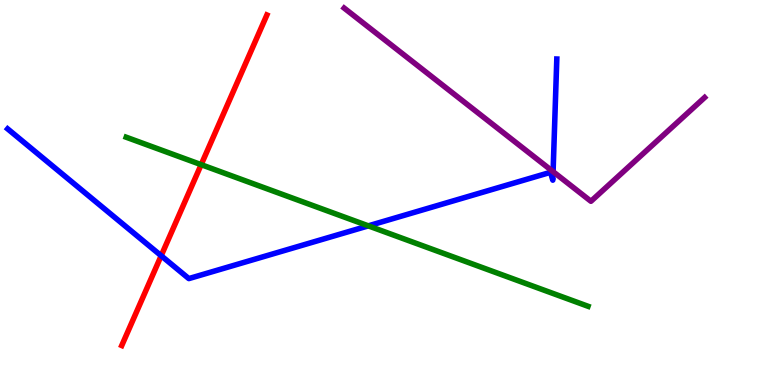[{'lines': ['blue', 'red'], 'intersections': [{'x': 2.08, 'y': 3.36}]}, {'lines': ['green', 'red'], 'intersections': [{'x': 2.6, 'y': 5.72}]}, {'lines': ['purple', 'red'], 'intersections': []}, {'lines': ['blue', 'green'], 'intersections': [{'x': 4.75, 'y': 4.13}]}, {'lines': ['blue', 'purple'], 'intersections': [{'x': 7.14, 'y': 5.54}]}, {'lines': ['green', 'purple'], 'intersections': []}]